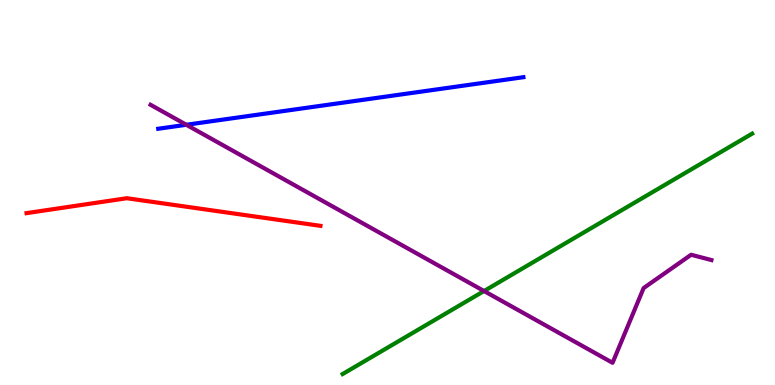[{'lines': ['blue', 'red'], 'intersections': []}, {'lines': ['green', 'red'], 'intersections': []}, {'lines': ['purple', 'red'], 'intersections': []}, {'lines': ['blue', 'green'], 'intersections': []}, {'lines': ['blue', 'purple'], 'intersections': [{'x': 2.4, 'y': 6.76}]}, {'lines': ['green', 'purple'], 'intersections': [{'x': 6.25, 'y': 2.44}]}]